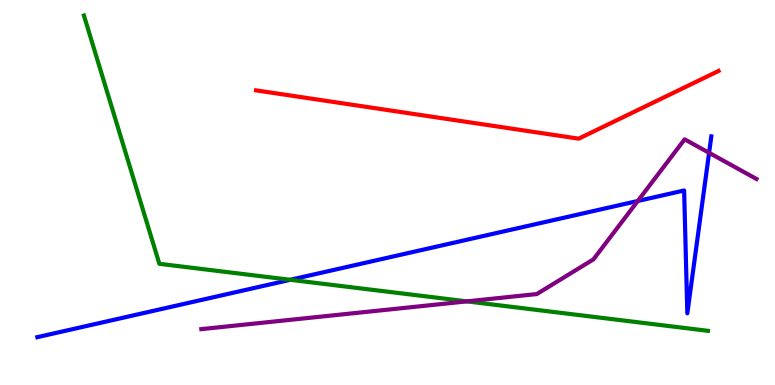[{'lines': ['blue', 'red'], 'intersections': []}, {'lines': ['green', 'red'], 'intersections': []}, {'lines': ['purple', 'red'], 'intersections': []}, {'lines': ['blue', 'green'], 'intersections': [{'x': 3.75, 'y': 2.73}]}, {'lines': ['blue', 'purple'], 'intersections': [{'x': 8.23, 'y': 4.78}, {'x': 9.15, 'y': 6.03}]}, {'lines': ['green', 'purple'], 'intersections': [{'x': 6.02, 'y': 2.17}]}]